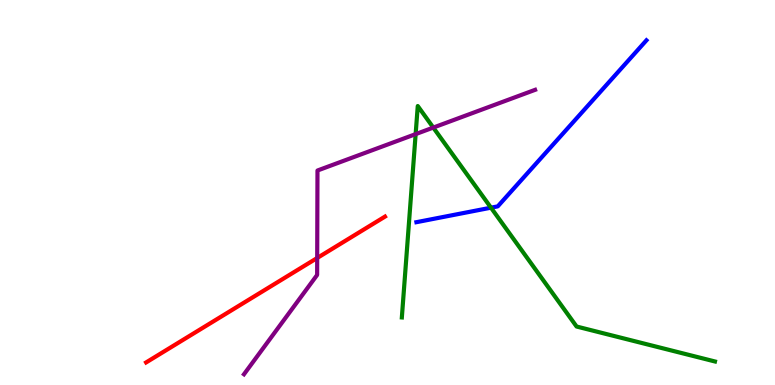[{'lines': ['blue', 'red'], 'intersections': []}, {'lines': ['green', 'red'], 'intersections': []}, {'lines': ['purple', 'red'], 'intersections': [{'x': 4.09, 'y': 3.3}]}, {'lines': ['blue', 'green'], 'intersections': [{'x': 6.34, 'y': 4.61}]}, {'lines': ['blue', 'purple'], 'intersections': []}, {'lines': ['green', 'purple'], 'intersections': [{'x': 5.36, 'y': 6.52}, {'x': 5.59, 'y': 6.69}]}]